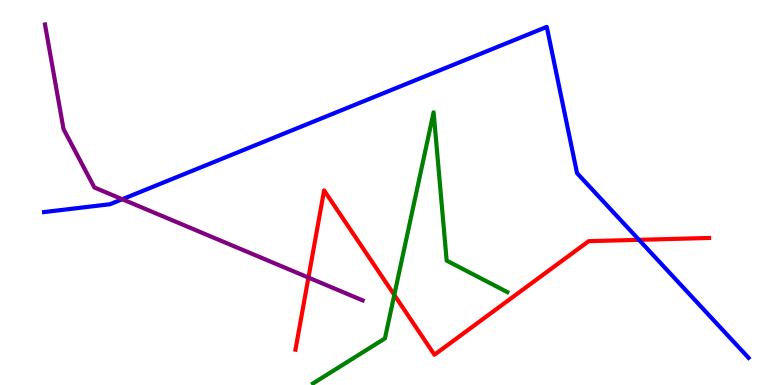[{'lines': ['blue', 'red'], 'intersections': [{'x': 8.24, 'y': 3.77}]}, {'lines': ['green', 'red'], 'intersections': [{'x': 5.09, 'y': 2.34}]}, {'lines': ['purple', 'red'], 'intersections': [{'x': 3.98, 'y': 2.79}]}, {'lines': ['blue', 'green'], 'intersections': []}, {'lines': ['blue', 'purple'], 'intersections': [{'x': 1.58, 'y': 4.83}]}, {'lines': ['green', 'purple'], 'intersections': []}]